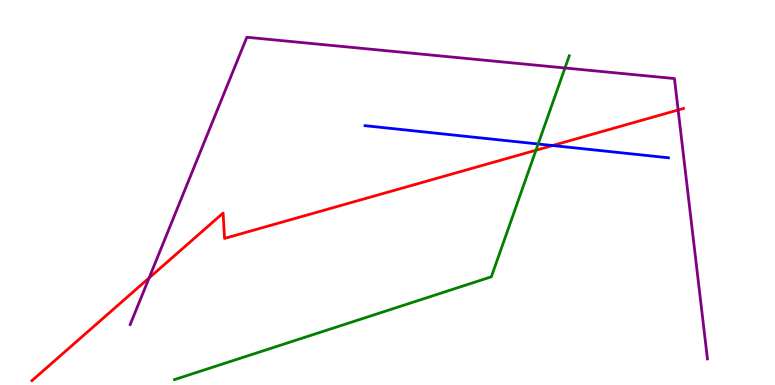[{'lines': ['blue', 'red'], 'intersections': [{'x': 7.13, 'y': 6.22}]}, {'lines': ['green', 'red'], 'intersections': [{'x': 6.92, 'y': 6.1}]}, {'lines': ['purple', 'red'], 'intersections': [{'x': 1.92, 'y': 2.78}, {'x': 8.75, 'y': 7.14}]}, {'lines': ['blue', 'green'], 'intersections': [{'x': 6.94, 'y': 6.26}]}, {'lines': ['blue', 'purple'], 'intersections': []}, {'lines': ['green', 'purple'], 'intersections': [{'x': 7.29, 'y': 8.23}]}]